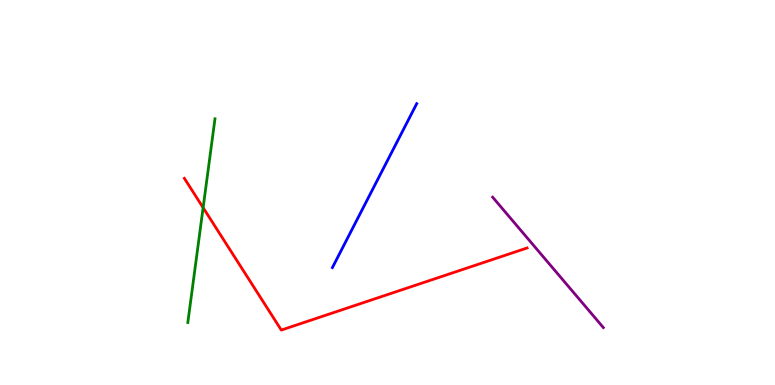[{'lines': ['blue', 'red'], 'intersections': []}, {'lines': ['green', 'red'], 'intersections': [{'x': 2.62, 'y': 4.61}]}, {'lines': ['purple', 'red'], 'intersections': []}, {'lines': ['blue', 'green'], 'intersections': []}, {'lines': ['blue', 'purple'], 'intersections': []}, {'lines': ['green', 'purple'], 'intersections': []}]